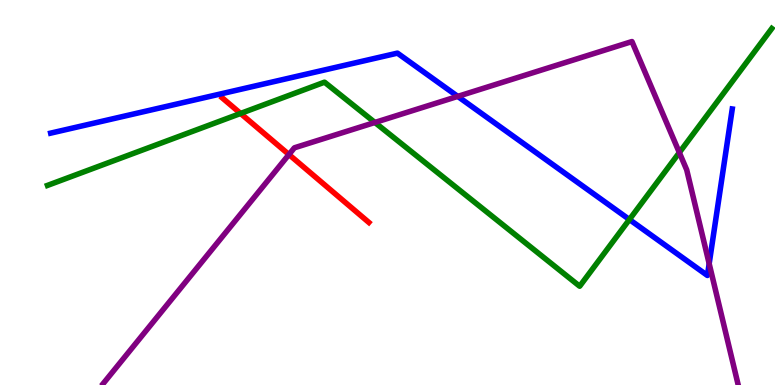[{'lines': ['blue', 'red'], 'intersections': []}, {'lines': ['green', 'red'], 'intersections': [{'x': 3.1, 'y': 7.05}]}, {'lines': ['purple', 'red'], 'intersections': [{'x': 3.73, 'y': 5.99}]}, {'lines': ['blue', 'green'], 'intersections': [{'x': 8.12, 'y': 4.3}]}, {'lines': ['blue', 'purple'], 'intersections': [{'x': 5.91, 'y': 7.5}, {'x': 9.15, 'y': 3.15}]}, {'lines': ['green', 'purple'], 'intersections': [{'x': 4.84, 'y': 6.82}, {'x': 8.77, 'y': 6.04}]}]